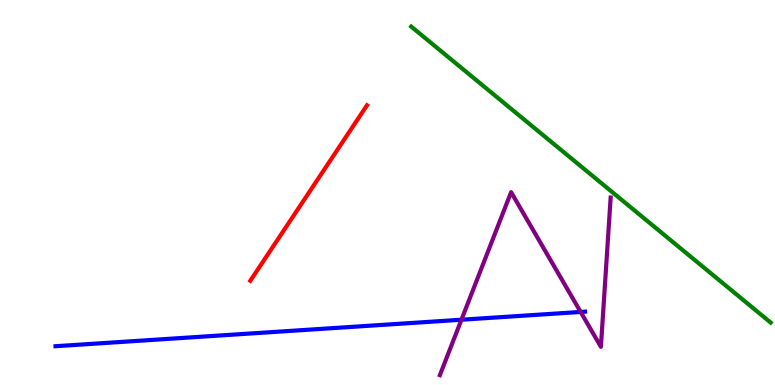[{'lines': ['blue', 'red'], 'intersections': []}, {'lines': ['green', 'red'], 'intersections': []}, {'lines': ['purple', 'red'], 'intersections': []}, {'lines': ['blue', 'green'], 'intersections': []}, {'lines': ['blue', 'purple'], 'intersections': [{'x': 5.95, 'y': 1.7}, {'x': 7.49, 'y': 1.9}]}, {'lines': ['green', 'purple'], 'intersections': []}]